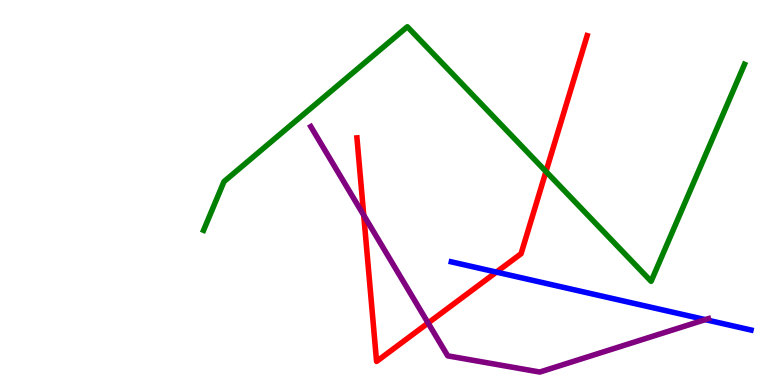[{'lines': ['blue', 'red'], 'intersections': [{'x': 6.41, 'y': 2.93}]}, {'lines': ['green', 'red'], 'intersections': [{'x': 7.04, 'y': 5.55}]}, {'lines': ['purple', 'red'], 'intersections': [{'x': 4.69, 'y': 4.41}, {'x': 5.52, 'y': 1.61}]}, {'lines': ['blue', 'green'], 'intersections': []}, {'lines': ['blue', 'purple'], 'intersections': [{'x': 9.1, 'y': 1.7}]}, {'lines': ['green', 'purple'], 'intersections': []}]